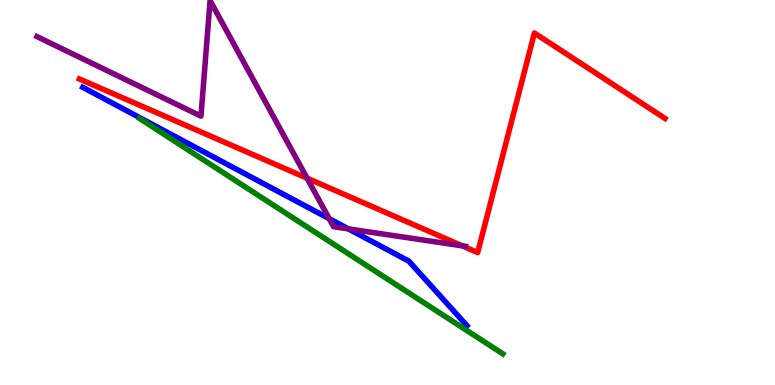[{'lines': ['blue', 'red'], 'intersections': []}, {'lines': ['green', 'red'], 'intersections': []}, {'lines': ['purple', 'red'], 'intersections': [{'x': 3.96, 'y': 5.37}, {'x': 5.96, 'y': 3.61}]}, {'lines': ['blue', 'green'], 'intersections': []}, {'lines': ['blue', 'purple'], 'intersections': [{'x': 4.25, 'y': 4.32}, {'x': 4.49, 'y': 4.06}]}, {'lines': ['green', 'purple'], 'intersections': []}]